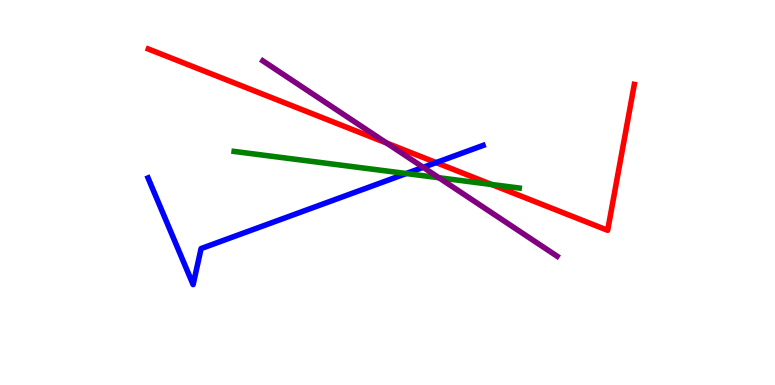[{'lines': ['blue', 'red'], 'intersections': [{'x': 5.63, 'y': 5.78}]}, {'lines': ['green', 'red'], 'intersections': [{'x': 6.34, 'y': 5.21}]}, {'lines': ['purple', 'red'], 'intersections': [{'x': 4.99, 'y': 6.28}]}, {'lines': ['blue', 'green'], 'intersections': [{'x': 5.24, 'y': 5.49}]}, {'lines': ['blue', 'purple'], 'intersections': [{'x': 5.46, 'y': 5.65}]}, {'lines': ['green', 'purple'], 'intersections': [{'x': 5.66, 'y': 5.38}]}]